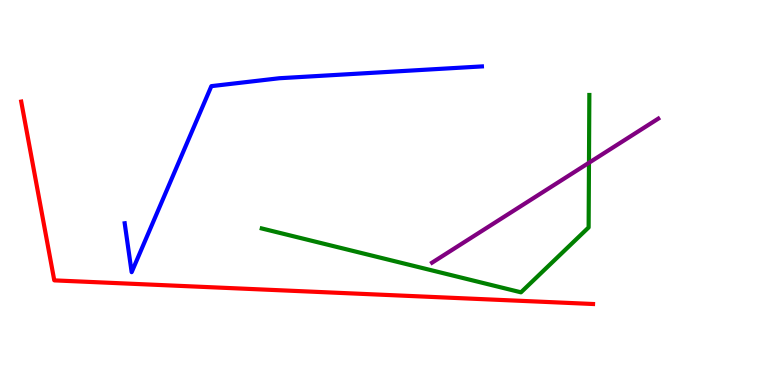[{'lines': ['blue', 'red'], 'intersections': []}, {'lines': ['green', 'red'], 'intersections': []}, {'lines': ['purple', 'red'], 'intersections': []}, {'lines': ['blue', 'green'], 'intersections': []}, {'lines': ['blue', 'purple'], 'intersections': []}, {'lines': ['green', 'purple'], 'intersections': [{'x': 7.6, 'y': 5.77}]}]